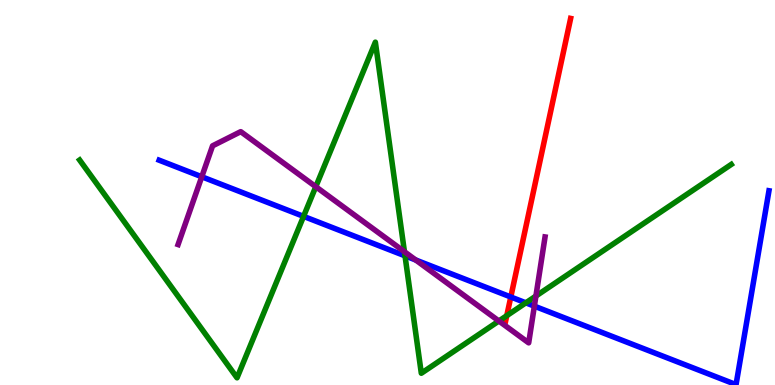[{'lines': ['blue', 'red'], 'intersections': [{'x': 6.59, 'y': 2.29}]}, {'lines': ['green', 'red'], 'intersections': [{'x': 6.54, 'y': 1.8}]}, {'lines': ['purple', 'red'], 'intersections': []}, {'lines': ['blue', 'green'], 'intersections': [{'x': 3.92, 'y': 4.38}, {'x': 5.23, 'y': 3.36}, {'x': 6.78, 'y': 2.13}]}, {'lines': ['blue', 'purple'], 'intersections': [{'x': 2.6, 'y': 5.41}, {'x': 5.36, 'y': 3.25}, {'x': 6.89, 'y': 2.05}]}, {'lines': ['green', 'purple'], 'intersections': [{'x': 4.07, 'y': 5.15}, {'x': 5.22, 'y': 3.46}, {'x': 6.44, 'y': 1.66}, {'x': 6.92, 'y': 2.31}]}]